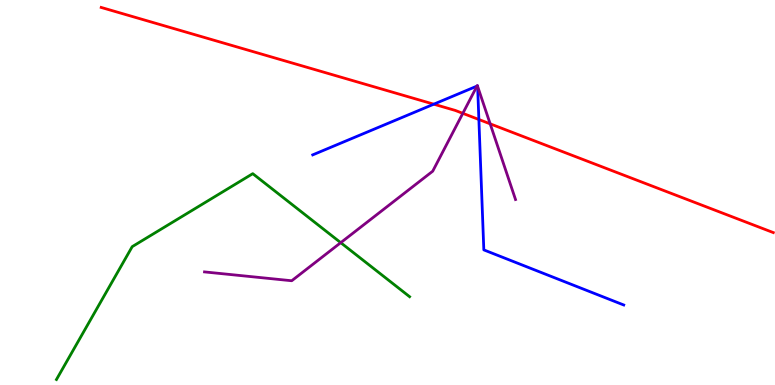[{'lines': ['blue', 'red'], 'intersections': [{'x': 5.6, 'y': 7.29}, {'x': 6.18, 'y': 6.9}]}, {'lines': ['green', 'red'], 'intersections': []}, {'lines': ['purple', 'red'], 'intersections': [{'x': 5.97, 'y': 7.06}, {'x': 6.32, 'y': 6.78}]}, {'lines': ['blue', 'green'], 'intersections': []}, {'lines': ['blue', 'purple'], 'intersections': [{'x': 6.15, 'y': 7.76}, {'x': 6.16, 'y': 7.77}, {'x': 6.16, 'y': 7.76}]}, {'lines': ['green', 'purple'], 'intersections': [{'x': 4.4, 'y': 3.7}]}]